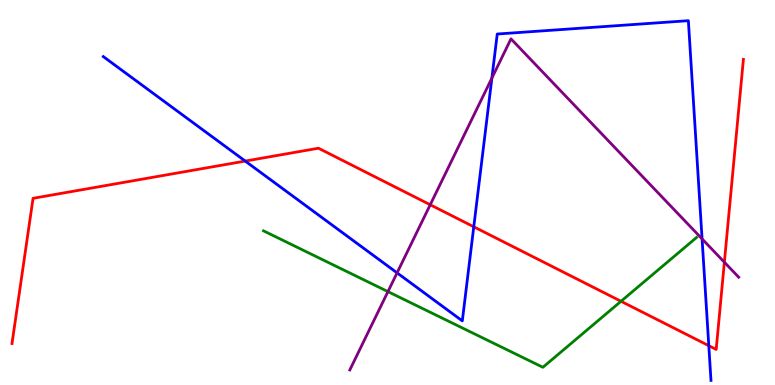[{'lines': ['blue', 'red'], 'intersections': [{'x': 3.16, 'y': 5.82}, {'x': 6.11, 'y': 4.11}, {'x': 9.15, 'y': 1.02}]}, {'lines': ['green', 'red'], 'intersections': [{'x': 8.01, 'y': 2.17}]}, {'lines': ['purple', 'red'], 'intersections': [{'x': 5.55, 'y': 4.68}, {'x': 9.35, 'y': 3.19}]}, {'lines': ['blue', 'green'], 'intersections': []}, {'lines': ['blue', 'purple'], 'intersections': [{'x': 5.12, 'y': 2.91}, {'x': 6.35, 'y': 7.97}, {'x': 9.06, 'y': 3.8}]}, {'lines': ['green', 'purple'], 'intersections': [{'x': 5.01, 'y': 2.43}]}]